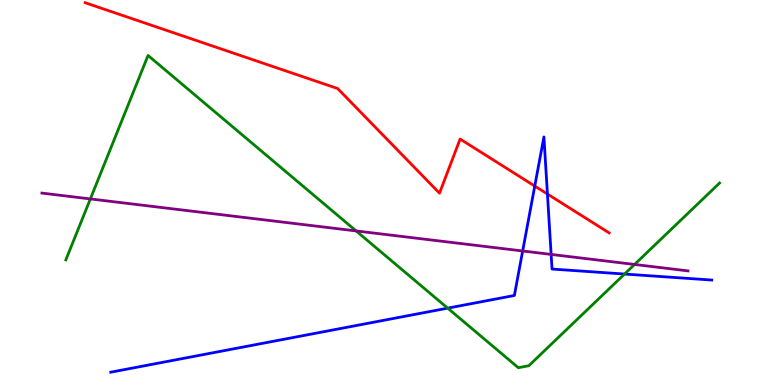[{'lines': ['blue', 'red'], 'intersections': [{'x': 6.9, 'y': 5.17}, {'x': 7.06, 'y': 4.96}]}, {'lines': ['green', 'red'], 'intersections': []}, {'lines': ['purple', 'red'], 'intersections': []}, {'lines': ['blue', 'green'], 'intersections': [{'x': 5.78, 'y': 2.0}, {'x': 8.06, 'y': 2.88}]}, {'lines': ['blue', 'purple'], 'intersections': [{'x': 6.74, 'y': 3.48}, {'x': 7.11, 'y': 3.39}]}, {'lines': ['green', 'purple'], 'intersections': [{'x': 1.17, 'y': 4.83}, {'x': 4.6, 'y': 4.0}, {'x': 8.19, 'y': 3.13}]}]